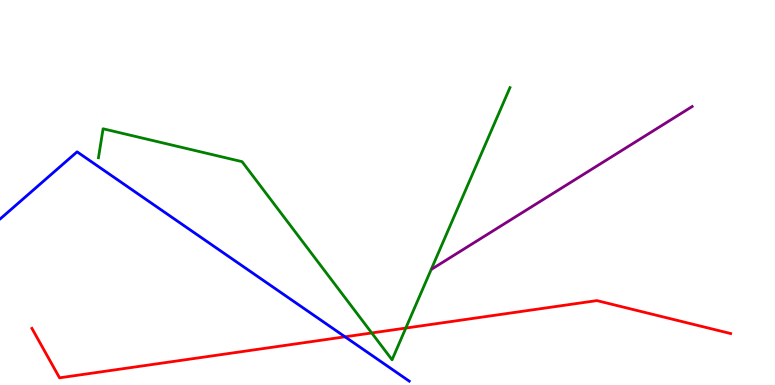[{'lines': ['blue', 'red'], 'intersections': [{'x': 4.45, 'y': 1.25}]}, {'lines': ['green', 'red'], 'intersections': [{'x': 4.8, 'y': 1.35}, {'x': 5.24, 'y': 1.48}]}, {'lines': ['purple', 'red'], 'intersections': []}, {'lines': ['blue', 'green'], 'intersections': []}, {'lines': ['blue', 'purple'], 'intersections': []}, {'lines': ['green', 'purple'], 'intersections': []}]